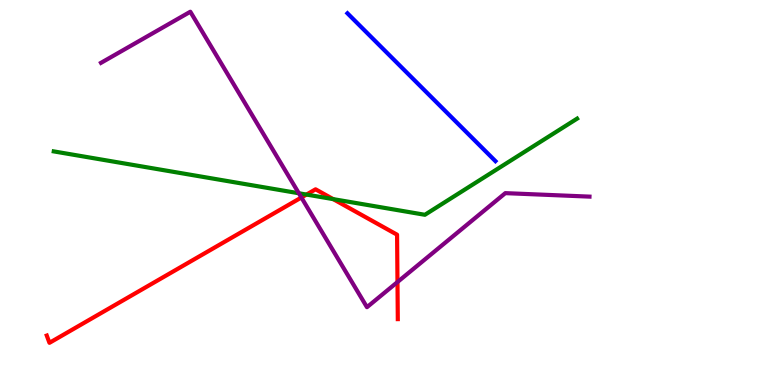[{'lines': ['blue', 'red'], 'intersections': []}, {'lines': ['green', 'red'], 'intersections': [{'x': 3.95, 'y': 4.95}, {'x': 4.3, 'y': 4.83}]}, {'lines': ['purple', 'red'], 'intersections': [{'x': 3.89, 'y': 4.87}, {'x': 5.13, 'y': 2.67}]}, {'lines': ['blue', 'green'], 'intersections': []}, {'lines': ['blue', 'purple'], 'intersections': []}, {'lines': ['green', 'purple'], 'intersections': [{'x': 3.86, 'y': 4.98}]}]